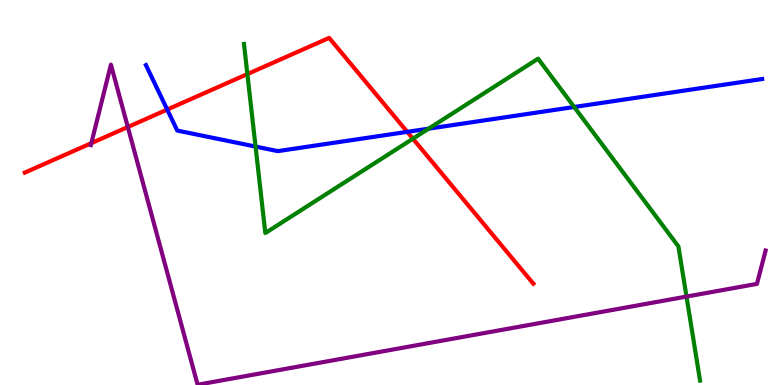[{'lines': ['blue', 'red'], 'intersections': [{'x': 2.16, 'y': 7.15}, {'x': 5.25, 'y': 6.57}]}, {'lines': ['green', 'red'], 'intersections': [{'x': 3.19, 'y': 8.08}, {'x': 5.33, 'y': 6.4}]}, {'lines': ['purple', 'red'], 'intersections': [{'x': 1.18, 'y': 6.28}, {'x': 1.65, 'y': 6.7}]}, {'lines': ['blue', 'green'], 'intersections': [{'x': 3.3, 'y': 6.19}, {'x': 5.53, 'y': 6.66}, {'x': 7.41, 'y': 7.22}]}, {'lines': ['blue', 'purple'], 'intersections': []}, {'lines': ['green', 'purple'], 'intersections': [{'x': 8.86, 'y': 2.3}]}]